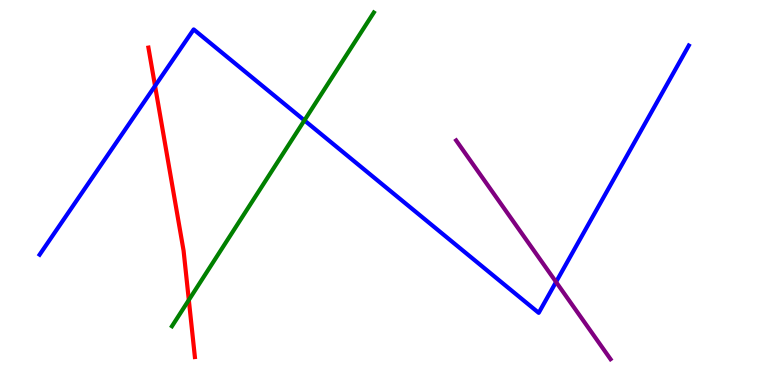[{'lines': ['blue', 'red'], 'intersections': [{'x': 2.0, 'y': 7.77}]}, {'lines': ['green', 'red'], 'intersections': [{'x': 2.44, 'y': 2.21}]}, {'lines': ['purple', 'red'], 'intersections': []}, {'lines': ['blue', 'green'], 'intersections': [{'x': 3.93, 'y': 6.87}]}, {'lines': ['blue', 'purple'], 'intersections': [{'x': 7.17, 'y': 2.68}]}, {'lines': ['green', 'purple'], 'intersections': []}]